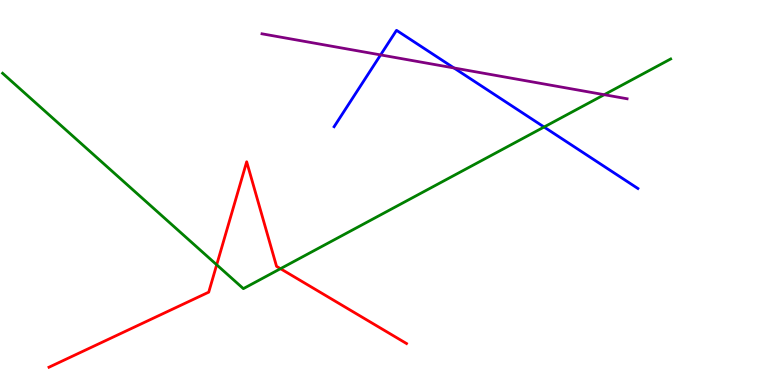[{'lines': ['blue', 'red'], 'intersections': []}, {'lines': ['green', 'red'], 'intersections': [{'x': 2.8, 'y': 3.12}, {'x': 3.62, 'y': 3.02}]}, {'lines': ['purple', 'red'], 'intersections': []}, {'lines': ['blue', 'green'], 'intersections': [{'x': 7.02, 'y': 6.7}]}, {'lines': ['blue', 'purple'], 'intersections': [{'x': 4.91, 'y': 8.57}, {'x': 5.86, 'y': 8.23}]}, {'lines': ['green', 'purple'], 'intersections': [{'x': 7.8, 'y': 7.54}]}]